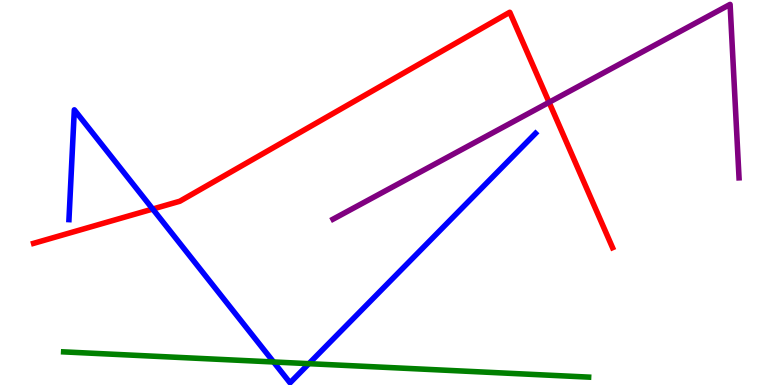[{'lines': ['blue', 'red'], 'intersections': [{'x': 1.97, 'y': 4.57}]}, {'lines': ['green', 'red'], 'intersections': []}, {'lines': ['purple', 'red'], 'intersections': [{'x': 7.09, 'y': 7.34}]}, {'lines': ['blue', 'green'], 'intersections': [{'x': 3.53, 'y': 0.598}, {'x': 3.99, 'y': 0.554}]}, {'lines': ['blue', 'purple'], 'intersections': []}, {'lines': ['green', 'purple'], 'intersections': []}]